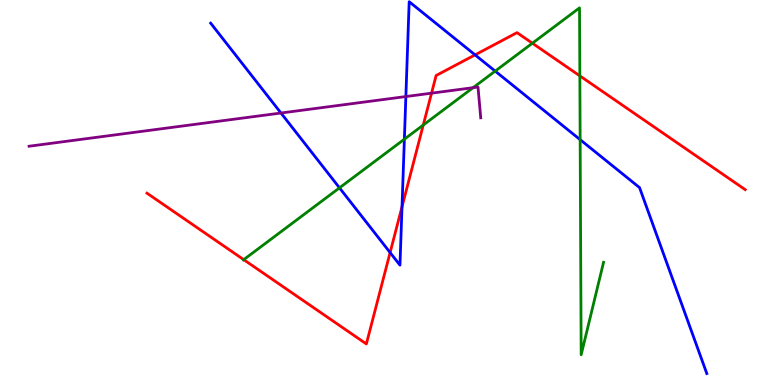[{'lines': ['blue', 'red'], 'intersections': [{'x': 5.03, 'y': 3.44}, {'x': 5.19, 'y': 4.63}, {'x': 6.13, 'y': 8.57}]}, {'lines': ['green', 'red'], 'intersections': [{'x': 3.14, 'y': 3.26}, {'x': 5.46, 'y': 6.75}, {'x': 6.87, 'y': 8.88}, {'x': 7.48, 'y': 8.03}]}, {'lines': ['purple', 'red'], 'intersections': [{'x': 5.57, 'y': 7.58}]}, {'lines': ['blue', 'green'], 'intersections': [{'x': 4.38, 'y': 5.12}, {'x': 5.22, 'y': 6.38}, {'x': 6.39, 'y': 8.15}, {'x': 7.49, 'y': 6.37}]}, {'lines': ['blue', 'purple'], 'intersections': [{'x': 3.63, 'y': 7.06}, {'x': 5.24, 'y': 7.49}]}, {'lines': ['green', 'purple'], 'intersections': [{'x': 6.1, 'y': 7.72}]}]